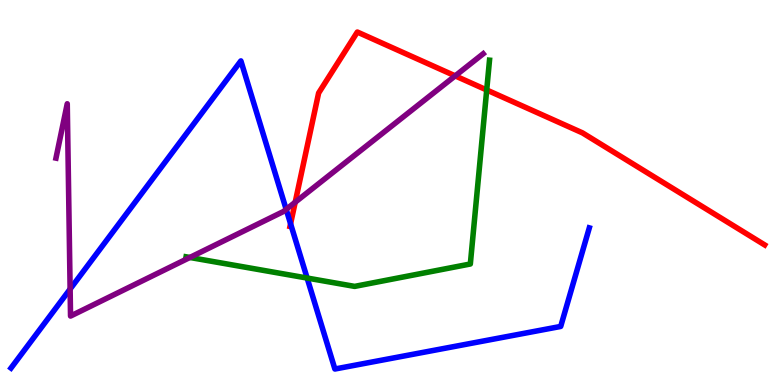[{'lines': ['blue', 'red'], 'intersections': [{'x': 3.75, 'y': 4.19}]}, {'lines': ['green', 'red'], 'intersections': [{'x': 6.28, 'y': 7.66}]}, {'lines': ['purple', 'red'], 'intersections': [{'x': 3.81, 'y': 4.75}, {'x': 5.87, 'y': 8.03}]}, {'lines': ['blue', 'green'], 'intersections': [{'x': 3.96, 'y': 2.78}]}, {'lines': ['blue', 'purple'], 'intersections': [{'x': 0.905, 'y': 2.49}, {'x': 3.69, 'y': 4.56}]}, {'lines': ['green', 'purple'], 'intersections': [{'x': 2.45, 'y': 3.31}]}]